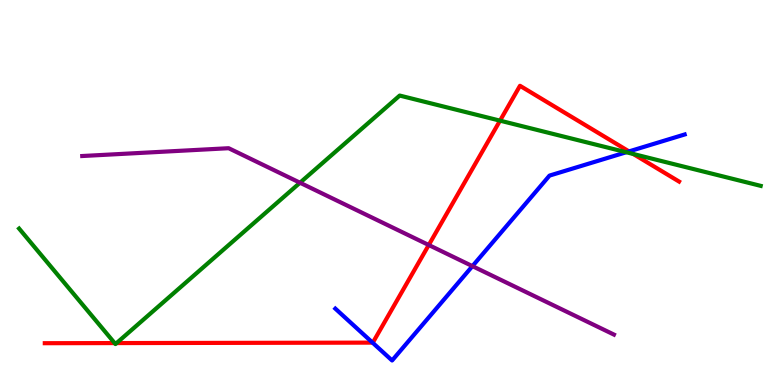[{'lines': ['blue', 'red'], 'intersections': [{'x': 4.81, 'y': 1.1}, {'x': 8.12, 'y': 6.07}]}, {'lines': ['green', 'red'], 'intersections': [{'x': 1.48, 'y': 1.09}, {'x': 1.5, 'y': 1.09}, {'x': 6.45, 'y': 6.87}, {'x': 8.17, 'y': 6.0}]}, {'lines': ['purple', 'red'], 'intersections': [{'x': 5.53, 'y': 3.64}]}, {'lines': ['blue', 'green'], 'intersections': [{'x': 8.08, 'y': 6.05}]}, {'lines': ['blue', 'purple'], 'intersections': [{'x': 6.1, 'y': 3.09}]}, {'lines': ['green', 'purple'], 'intersections': [{'x': 3.87, 'y': 5.25}]}]